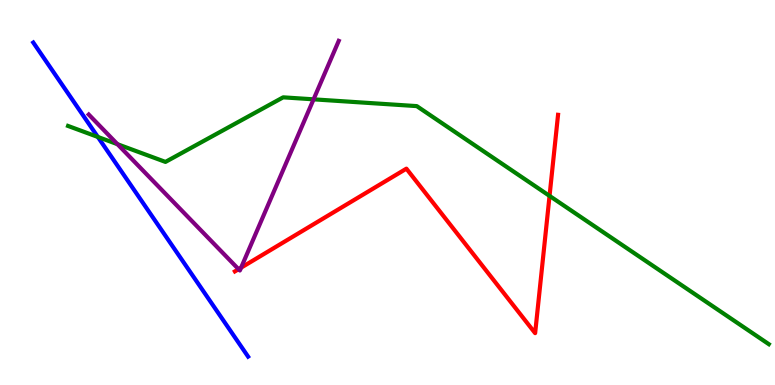[{'lines': ['blue', 'red'], 'intersections': []}, {'lines': ['green', 'red'], 'intersections': [{'x': 7.09, 'y': 4.91}]}, {'lines': ['purple', 'red'], 'intersections': [{'x': 3.08, 'y': 3.01}, {'x': 3.11, 'y': 3.05}]}, {'lines': ['blue', 'green'], 'intersections': [{'x': 1.26, 'y': 6.44}]}, {'lines': ['blue', 'purple'], 'intersections': []}, {'lines': ['green', 'purple'], 'intersections': [{'x': 1.52, 'y': 6.25}, {'x': 4.05, 'y': 7.42}]}]